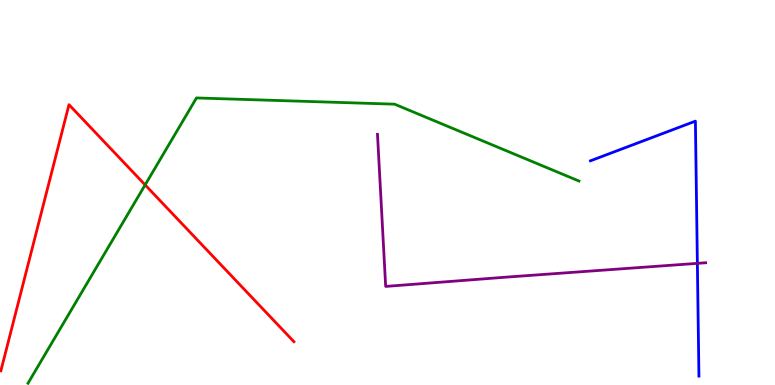[{'lines': ['blue', 'red'], 'intersections': []}, {'lines': ['green', 'red'], 'intersections': [{'x': 1.87, 'y': 5.2}]}, {'lines': ['purple', 'red'], 'intersections': []}, {'lines': ['blue', 'green'], 'intersections': []}, {'lines': ['blue', 'purple'], 'intersections': [{'x': 9.0, 'y': 3.16}]}, {'lines': ['green', 'purple'], 'intersections': []}]